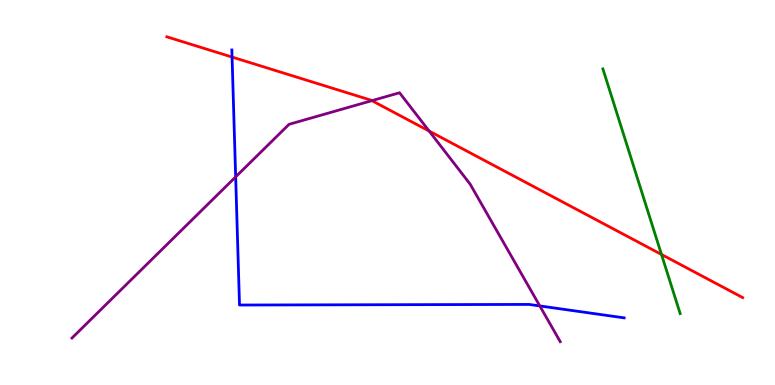[{'lines': ['blue', 'red'], 'intersections': [{'x': 2.99, 'y': 8.52}]}, {'lines': ['green', 'red'], 'intersections': [{'x': 8.54, 'y': 3.39}]}, {'lines': ['purple', 'red'], 'intersections': [{'x': 4.8, 'y': 7.39}, {'x': 5.54, 'y': 6.6}]}, {'lines': ['blue', 'green'], 'intersections': []}, {'lines': ['blue', 'purple'], 'intersections': [{'x': 3.04, 'y': 5.41}, {'x': 6.97, 'y': 2.05}]}, {'lines': ['green', 'purple'], 'intersections': []}]